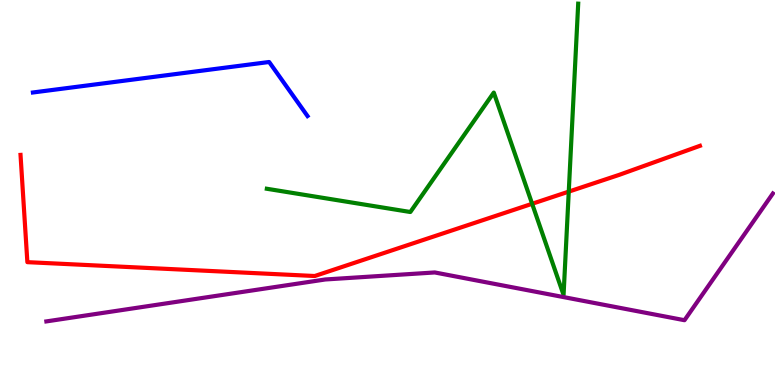[{'lines': ['blue', 'red'], 'intersections': []}, {'lines': ['green', 'red'], 'intersections': [{'x': 6.87, 'y': 4.71}, {'x': 7.34, 'y': 5.02}]}, {'lines': ['purple', 'red'], 'intersections': []}, {'lines': ['blue', 'green'], 'intersections': []}, {'lines': ['blue', 'purple'], 'intersections': []}, {'lines': ['green', 'purple'], 'intersections': []}]